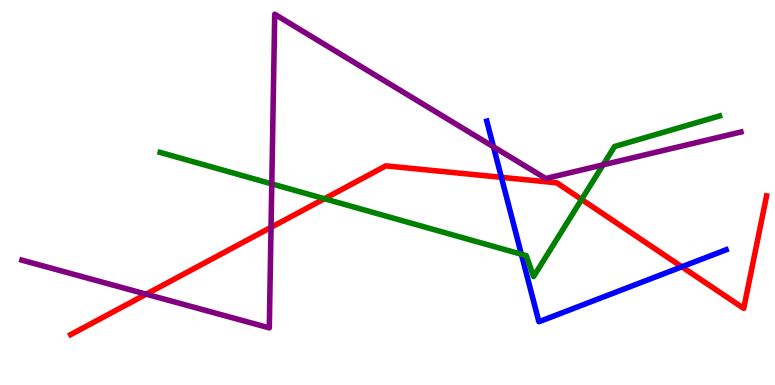[{'lines': ['blue', 'red'], 'intersections': [{'x': 6.47, 'y': 5.39}, {'x': 8.8, 'y': 3.07}]}, {'lines': ['green', 'red'], 'intersections': [{'x': 4.19, 'y': 4.84}, {'x': 7.5, 'y': 4.82}]}, {'lines': ['purple', 'red'], 'intersections': [{'x': 1.89, 'y': 2.36}, {'x': 3.5, 'y': 4.1}]}, {'lines': ['blue', 'green'], 'intersections': [{'x': 6.73, 'y': 3.4}]}, {'lines': ['blue', 'purple'], 'intersections': [{'x': 6.37, 'y': 6.19}]}, {'lines': ['green', 'purple'], 'intersections': [{'x': 3.51, 'y': 5.22}, {'x': 7.78, 'y': 5.72}]}]